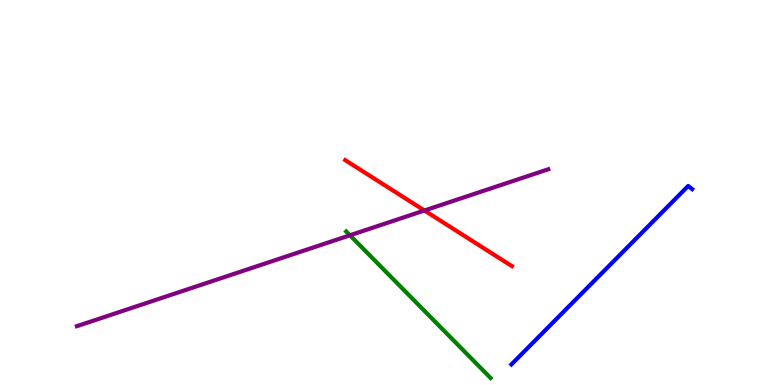[{'lines': ['blue', 'red'], 'intersections': []}, {'lines': ['green', 'red'], 'intersections': []}, {'lines': ['purple', 'red'], 'intersections': [{'x': 5.48, 'y': 4.53}]}, {'lines': ['blue', 'green'], 'intersections': []}, {'lines': ['blue', 'purple'], 'intersections': []}, {'lines': ['green', 'purple'], 'intersections': [{'x': 4.52, 'y': 3.89}]}]